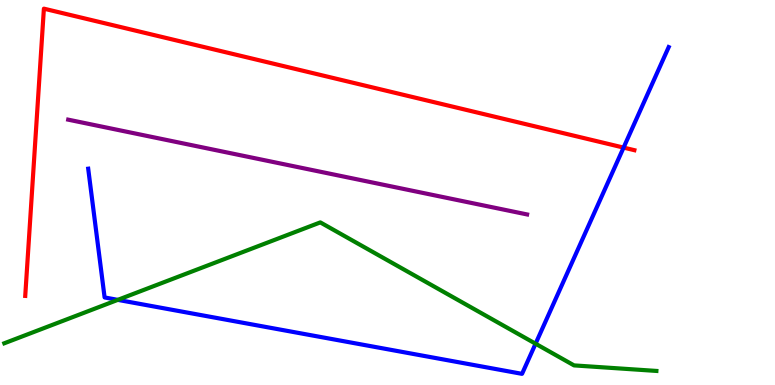[{'lines': ['blue', 'red'], 'intersections': [{'x': 8.05, 'y': 6.17}]}, {'lines': ['green', 'red'], 'intersections': []}, {'lines': ['purple', 'red'], 'intersections': []}, {'lines': ['blue', 'green'], 'intersections': [{'x': 1.52, 'y': 2.21}, {'x': 6.91, 'y': 1.07}]}, {'lines': ['blue', 'purple'], 'intersections': []}, {'lines': ['green', 'purple'], 'intersections': []}]